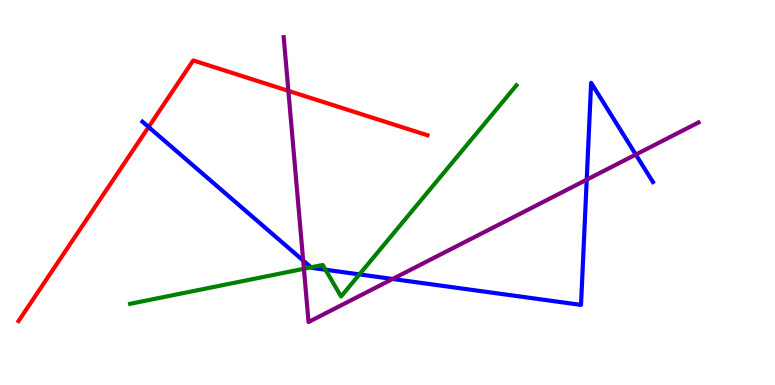[{'lines': ['blue', 'red'], 'intersections': [{'x': 1.92, 'y': 6.7}]}, {'lines': ['green', 'red'], 'intersections': []}, {'lines': ['purple', 'red'], 'intersections': [{'x': 3.72, 'y': 7.64}]}, {'lines': ['blue', 'green'], 'intersections': [{'x': 4.01, 'y': 3.06}, {'x': 4.2, 'y': 2.99}, {'x': 4.64, 'y': 2.87}]}, {'lines': ['blue', 'purple'], 'intersections': [{'x': 3.91, 'y': 3.23}, {'x': 5.07, 'y': 2.75}, {'x': 7.57, 'y': 5.33}, {'x': 8.2, 'y': 5.99}]}, {'lines': ['green', 'purple'], 'intersections': [{'x': 3.92, 'y': 3.02}]}]